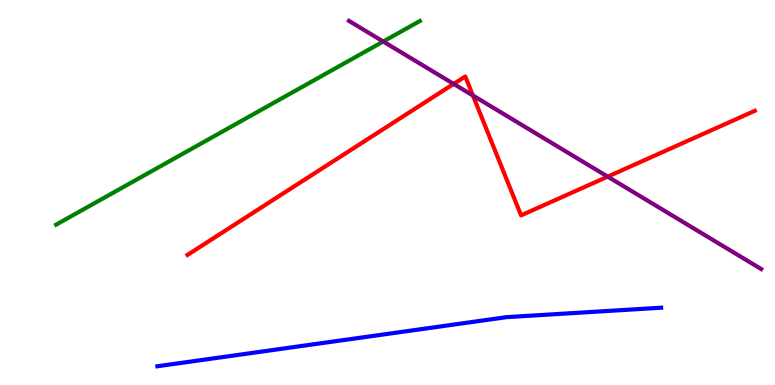[{'lines': ['blue', 'red'], 'intersections': []}, {'lines': ['green', 'red'], 'intersections': []}, {'lines': ['purple', 'red'], 'intersections': [{'x': 5.85, 'y': 7.82}, {'x': 6.1, 'y': 7.52}, {'x': 7.84, 'y': 5.41}]}, {'lines': ['blue', 'green'], 'intersections': []}, {'lines': ['blue', 'purple'], 'intersections': []}, {'lines': ['green', 'purple'], 'intersections': [{'x': 4.94, 'y': 8.92}]}]